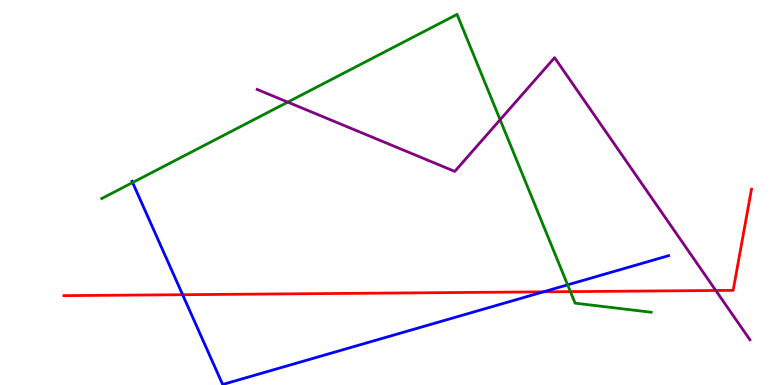[{'lines': ['blue', 'red'], 'intersections': [{'x': 2.36, 'y': 2.35}, {'x': 7.01, 'y': 2.42}]}, {'lines': ['green', 'red'], 'intersections': [{'x': 7.36, 'y': 2.43}]}, {'lines': ['purple', 'red'], 'intersections': [{'x': 9.24, 'y': 2.45}]}, {'lines': ['blue', 'green'], 'intersections': [{'x': 1.71, 'y': 5.26}, {'x': 7.32, 'y': 2.6}]}, {'lines': ['blue', 'purple'], 'intersections': []}, {'lines': ['green', 'purple'], 'intersections': [{'x': 3.71, 'y': 7.35}, {'x': 6.45, 'y': 6.89}]}]